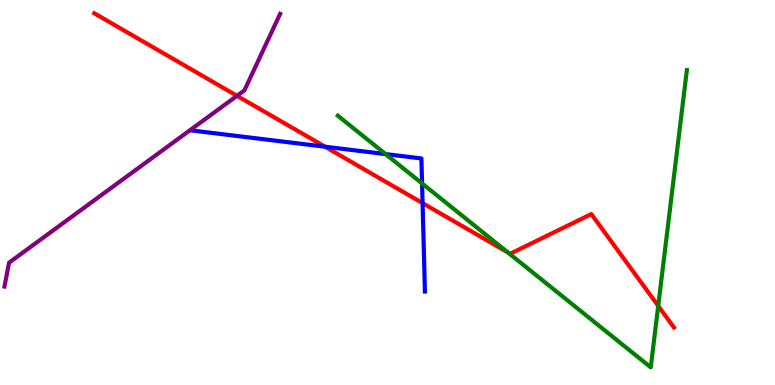[{'lines': ['blue', 'red'], 'intersections': [{'x': 4.19, 'y': 6.19}, {'x': 5.45, 'y': 4.72}]}, {'lines': ['green', 'red'], 'intersections': [{'x': 6.55, 'y': 3.44}, {'x': 8.49, 'y': 2.06}]}, {'lines': ['purple', 'red'], 'intersections': [{'x': 3.06, 'y': 7.51}]}, {'lines': ['blue', 'green'], 'intersections': [{'x': 4.97, 'y': 6.0}, {'x': 5.45, 'y': 5.24}]}, {'lines': ['blue', 'purple'], 'intersections': []}, {'lines': ['green', 'purple'], 'intersections': []}]